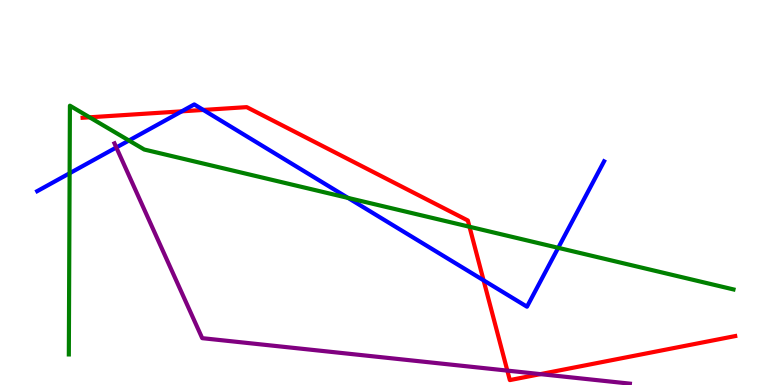[{'lines': ['blue', 'red'], 'intersections': [{'x': 2.35, 'y': 7.11}, {'x': 2.62, 'y': 7.14}, {'x': 6.24, 'y': 2.72}]}, {'lines': ['green', 'red'], 'intersections': [{'x': 1.16, 'y': 6.95}, {'x': 6.06, 'y': 4.11}]}, {'lines': ['purple', 'red'], 'intersections': [{'x': 6.55, 'y': 0.374}, {'x': 6.97, 'y': 0.283}]}, {'lines': ['blue', 'green'], 'intersections': [{'x': 0.898, 'y': 5.5}, {'x': 1.66, 'y': 6.35}, {'x': 4.49, 'y': 4.86}, {'x': 7.2, 'y': 3.56}]}, {'lines': ['blue', 'purple'], 'intersections': [{'x': 1.5, 'y': 6.17}]}, {'lines': ['green', 'purple'], 'intersections': []}]